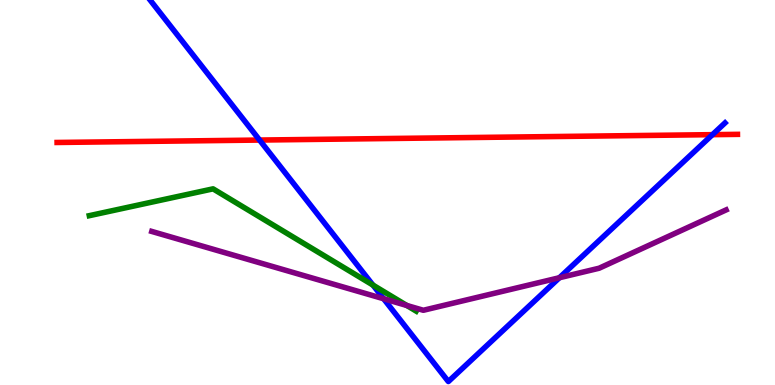[{'lines': ['blue', 'red'], 'intersections': [{'x': 3.35, 'y': 6.36}, {'x': 9.19, 'y': 6.5}]}, {'lines': ['green', 'red'], 'intersections': []}, {'lines': ['purple', 'red'], 'intersections': []}, {'lines': ['blue', 'green'], 'intersections': [{'x': 4.81, 'y': 2.6}]}, {'lines': ['blue', 'purple'], 'intersections': [{'x': 4.95, 'y': 2.24}, {'x': 7.22, 'y': 2.79}]}, {'lines': ['green', 'purple'], 'intersections': [{'x': 5.25, 'y': 2.07}]}]